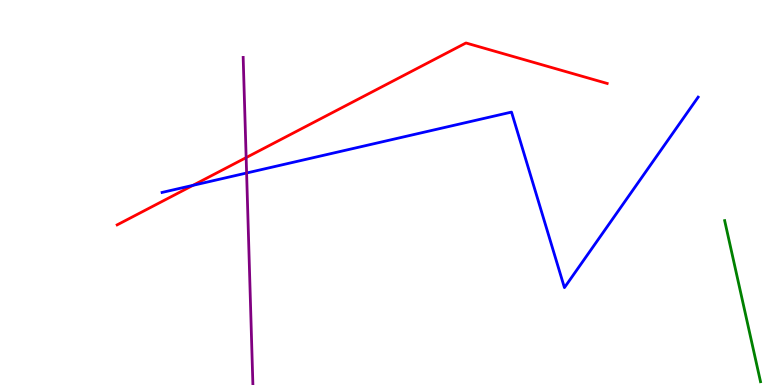[{'lines': ['blue', 'red'], 'intersections': [{'x': 2.49, 'y': 5.19}]}, {'lines': ['green', 'red'], 'intersections': []}, {'lines': ['purple', 'red'], 'intersections': [{'x': 3.18, 'y': 5.91}]}, {'lines': ['blue', 'green'], 'intersections': []}, {'lines': ['blue', 'purple'], 'intersections': [{'x': 3.18, 'y': 5.51}]}, {'lines': ['green', 'purple'], 'intersections': []}]